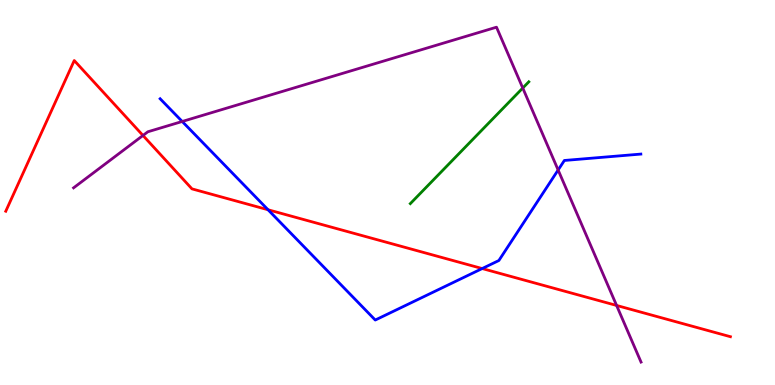[{'lines': ['blue', 'red'], 'intersections': [{'x': 3.46, 'y': 4.55}, {'x': 6.22, 'y': 3.02}]}, {'lines': ['green', 'red'], 'intersections': []}, {'lines': ['purple', 'red'], 'intersections': [{'x': 1.84, 'y': 6.48}, {'x': 7.96, 'y': 2.07}]}, {'lines': ['blue', 'green'], 'intersections': []}, {'lines': ['blue', 'purple'], 'intersections': [{'x': 2.35, 'y': 6.84}, {'x': 7.2, 'y': 5.58}]}, {'lines': ['green', 'purple'], 'intersections': [{'x': 6.75, 'y': 7.71}]}]